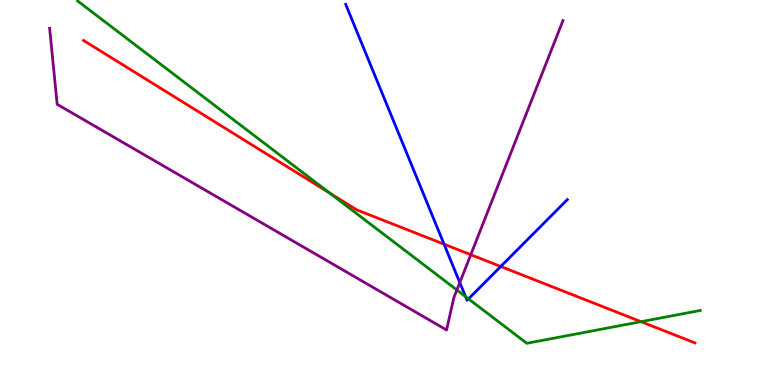[{'lines': ['blue', 'red'], 'intersections': [{'x': 5.73, 'y': 3.66}, {'x': 6.46, 'y': 3.08}]}, {'lines': ['green', 'red'], 'intersections': [{'x': 4.25, 'y': 4.98}, {'x': 8.27, 'y': 1.64}]}, {'lines': ['purple', 'red'], 'intersections': [{'x': 6.07, 'y': 3.38}]}, {'lines': ['blue', 'green'], 'intersections': [{'x': 6.01, 'y': 2.3}, {'x': 6.05, 'y': 2.24}]}, {'lines': ['blue', 'purple'], 'intersections': [{'x': 5.93, 'y': 2.66}]}, {'lines': ['green', 'purple'], 'intersections': [{'x': 5.9, 'y': 2.47}]}]